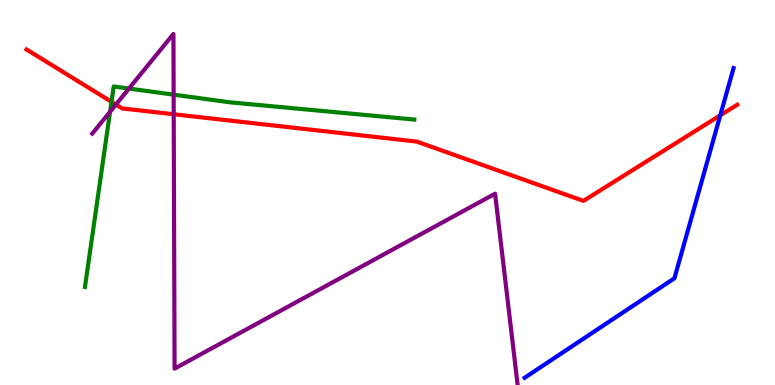[{'lines': ['blue', 'red'], 'intersections': [{'x': 9.29, 'y': 7.0}]}, {'lines': ['green', 'red'], 'intersections': [{'x': 1.44, 'y': 7.36}]}, {'lines': ['purple', 'red'], 'intersections': [{'x': 1.5, 'y': 7.28}, {'x': 2.24, 'y': 7.03}]}, {'lines': ['blue', 'green'], 'intersections': []}, {'lines': ['blue', 'purple'], 'intersections': []}, {'lines': ['green', 'purple'], 'intersections': [{'x': 1.42, 'y': 7.1}, {'x': 1.66, 'y': 7.7}, {'x': 2.24, 'y': 7.54}]}]